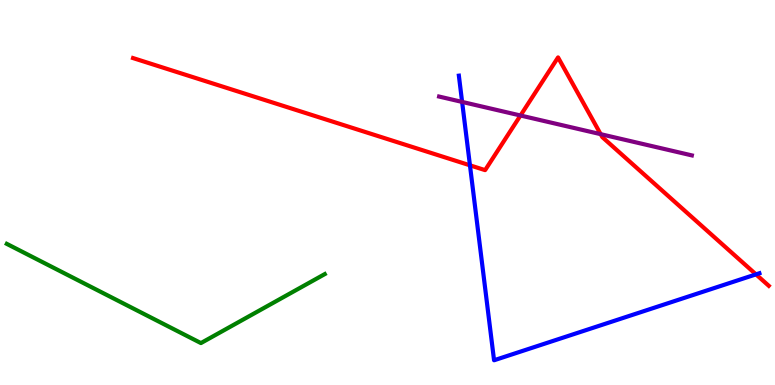[{'lines': ['blue', 'red'], 'intersections': [{'x': 6.06, 'y': 5.71}, {'x': 9.75, 'y': 2.87}]}, {'lines': ['green', 'red'], 'intersections': []}, {'lines': ['purple', 'red'], 'intersections': [{'x': 6.72, 'y': 7.0}, {'x': 7.75, 'y': 6.52}]}, {'lines': ['blue', 'green'], 'intersections': []}, {'lines': ['blue', 'purple'], 'intersections': [{'x': 5.96, 'y': 7.35}]}, {'lines': ['green', 'purple'], 'intersections': []}]